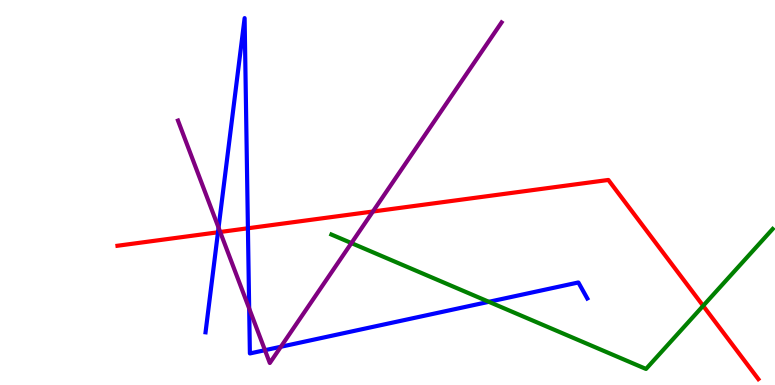[{'lines': ['blue', 'red'], 'intersections': [{'x': 2.81, 'y': 3.97}, {'x': 3.2, 'y': 4.07}]}, {'lines': ['green', 'red'], 'intersections': [{'x': 9.07, 'y': 2.06}]}, {'lines': ['purple', 'red'], 'intersections': [{'x': 2.84, 'y': 3.97}, {'x': 4.81, 'y': 4.51}]}, {'lines': ['blue', 'green'], 'intersections': [{'x': 6.31, 'y': 2.16}]}, {'lines': ['blue', 'purple'], 'intersections': [{'x': 2.82, 'y': 4.09}, {'x': 3.22, 'y': 1.99}, {'x': 3.42, 'y': 0.904}, {'x': 3.62, 'y': 0.993}]}, {'lines': ['green', 'purple'], 'intersections': [{'x': 4.53, 'y': 3.69}]}]